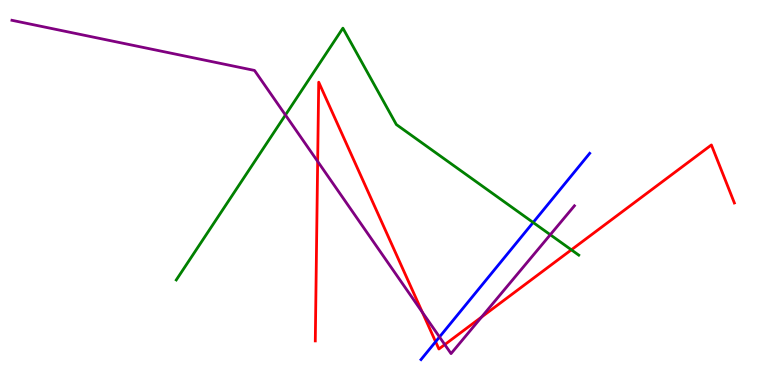[{'lines': ['blue', 'red'], 'intersections': [{'x': 5.62, 'y': 1.12}]}, {'lines': ['green', 'red'], 'intersections': [{'x': 7.37, 'y': 3.51}]}, {'lines': ['purple', 'red'], 'intersections': [{'x': 4.1, 'y': 5.81}, {'x': 5.45, 'y': 1.89}, {'x': 5.74, 'y': 1.05}, {'x': 6.21, 'y': 1.76}]}, {'lines': ['blue', 'green'], 'intersections': [{'x': 6.88, 'y': 4.22}]}, {'lines': ['blue', 'purple'], 'intersections': [{'x': 5.67, 'y': 1.25}]}, {'lines': ['green', 'purple'], 'intersections': [{'x': 3.68, 'y': 7.01}, {'x': 7.1, 'y': 3.9}]}]